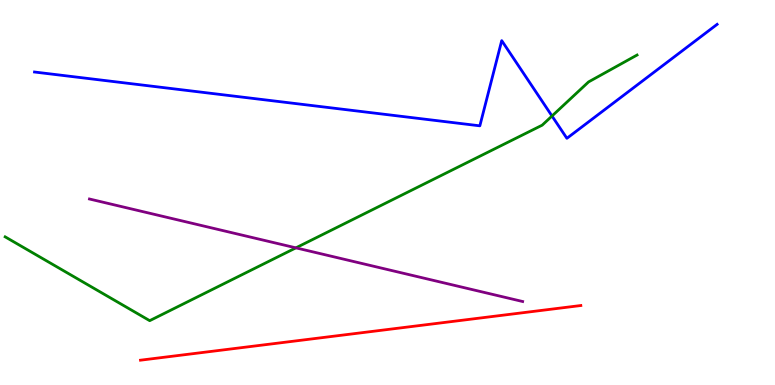[{'lines': ['blue', 'red'], 'intersections': []}, {'lines': ['green', 'red'], 'intersections': []}, {'lines': ['purple', 'red'], 'intersections': []}, {'lines': ['blue', 'green'], 'intersections': [{'x': 7.12, 'y': 6.99}]}, {'lines': ['blue', 'purple'], 'intersections': []}, {'lines': ['green', 'purple'], 'intersections': [{'x': 3.82, 'y': 3.56}]}]